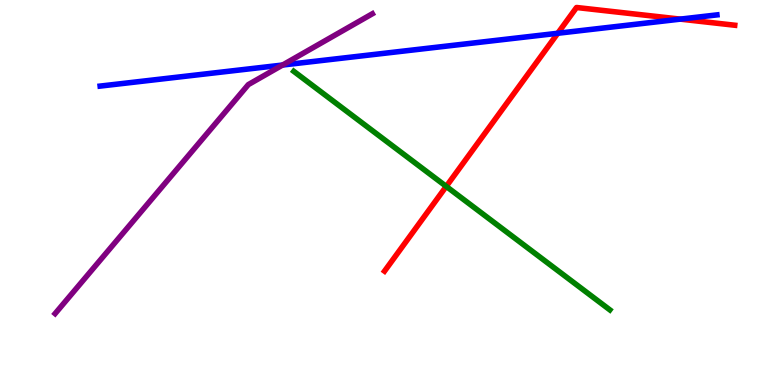[{'lines': ['blue', 'red'], 'intersections': [{'x': 7.2, 'y': 9.14}, {'x': 8.78, 'y': 9.5}]}, {'lines': ['green', 'red'], 'intersections': [{'x': 5.76, 'y': 5.16}]}, {'lines': ['purple', 'red'], 'intersections': []}, {'lines': ['blue', 'green'], 'intersections': []}, {'lines': ['blue', 'purple'], 'intersections': [{'x': 3.65, 'y': 8.31}]}, {'lines': ['green', 'purple'], 'intersections': []}]